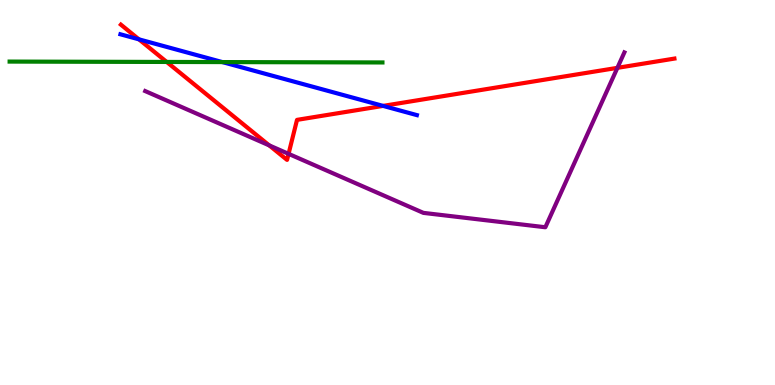[{'lines': ['blue', 'red'], 'intersections': [{'x': 1.79, 'y': 8.98}, {'x': 4.94, 'y': 7.25}]}, {'lines': ['green', 'red'], 'intersections': [{'x': 2.15, 'y': 8.39}]}, {'lines': ['purple', 'red'], 'intersections': [{'x': 3.47, 'y': 6.22}, {'x': 3.72, 'y': 6.0}, {'x': 7.97, 'y': 8.24}]}, {'lines': ['blue', 'green'], 'intersections': [{'x': 2.87, 'y': 8.39}]}, {'lines': ['blue', 'purple'], 'intersections': []}, {'lines': ['green', 'purple'], 'intersections': []}]